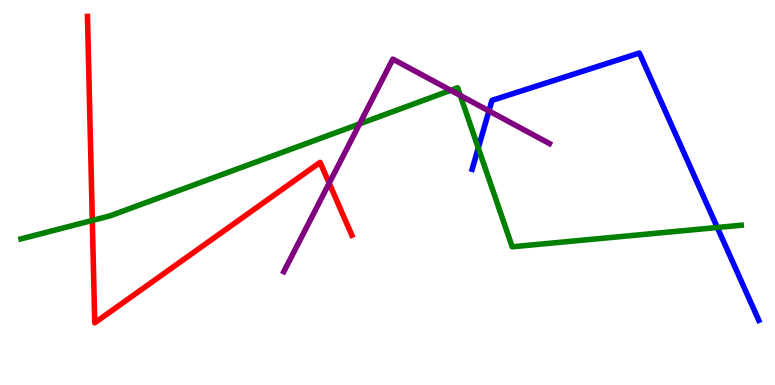[{'lines': ['blue', 'red'], 'intersections': []}, {'lines': ['green', 'red'], 'intersections': [{'x': 1.19, 'y': 4.27}]}, {'lines': ['purple', 'red'], 'intersections': [{'x': 4.25, 'y': 5.24}]}, {'lines': ['blue', 'green'], 'intersections': [{'x': 6.17, 'y': 6.16}, {'x': 9.26, 'y': 4.09}]}, {'lines': ['blue', 'purple'], 'intersections': [{'x': 6.31, 'y': 7.12}]}, {'lines': ['green', 'purple'], 'intersections': [{'x': 4.64, 'y': 6.78}, {'x': 5.82, 'y': 7.65}, {'x': 5.94, 'y': 7.52}]}]